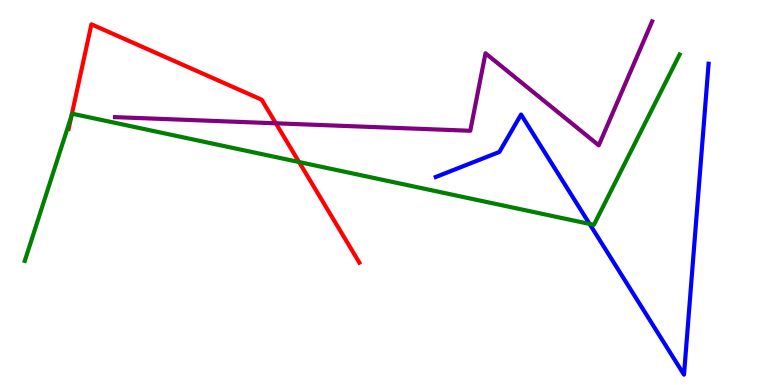[{'lines': ['blue', 'red'], 'intersections': []}, {'lines': ['green', 'red'], 'intersections': [{'x': 0.921, 'y': 6.98}, {'x': 3.86, 'y': 5.79}]}, {'lines': ['purple', 'red'], 'intersections': [{'x': 3.56, 'y': 6.8}]}, {'lines': ['blue', 'green'], 'intersections': [{'x': 7.61, 'y': 4.18}]}, {'lines': ['blue', 'purple'], 'intersections': []}, {'lines': ['green', 'purple'], 'intersections': []}]